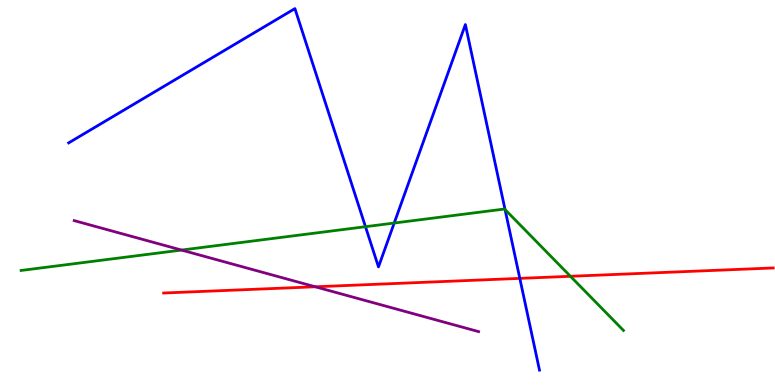[{'lines': ['blue', 'red'], 'intersections': [{'x': 6.71, 'y': 2.77}]}, {'lines': ['green', 'red'], 'intersections': [{'x': 7.36, 'y': 2.82}]}, {'lines': ['purple', 'red'], 'intersections': [{'x': 4.07, 'y': 2.55}]}, {'lines': ['blue', 'green'], 'intersections': [{'x': 4.72, 'y': 4.11}, {'x': 5.09, 'y': 4.21}, {'x': 6.52, 'y': 4.56}]}, {'lines': ['blue', 'purple'], 'intersections': []}, {'lines': ['green', 'purple'], 'intersections': [{'x': 2.34, 'y': 3.5}]}]